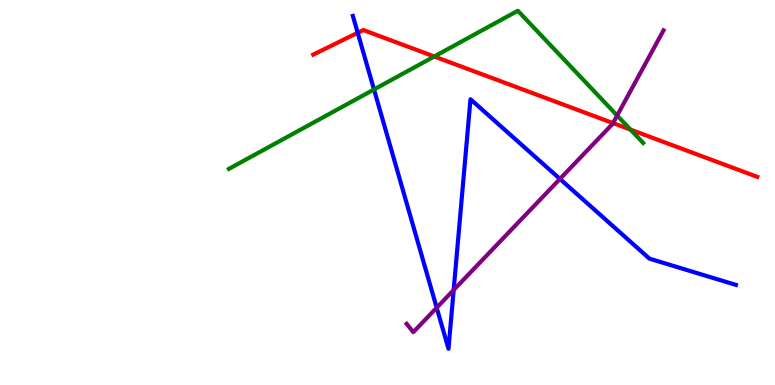[{'lines': ['blue', 'red'], 'intersections': [{'x': 4.62, 'y': 9.15}]}, {'lines': ['green', 'red'], 'intersections': [{'x': 5.6, 'y': 8.53}, {'x': 8.14, 'y': 6.63}]}, {'lines': ['purple', 'red'], 'intersections': [{'x': 7.91, 'y': 6.8}]}, {'lines': ['blue', 'green'], 'intersections': [{'x': 4.83, 'y': 7.68}]}, {'lines': ['blue', 'purple'], 'intersections': [{'x': 5.63, 'y': 2.01}, {'x': 5.85, 'y': 2.47}, {'x': 7.23, 'y': 5.35}]}, {'lines': ['green', 'purple'], 'intersections': [{'x': 7.96, 'y': 7.0}]}]